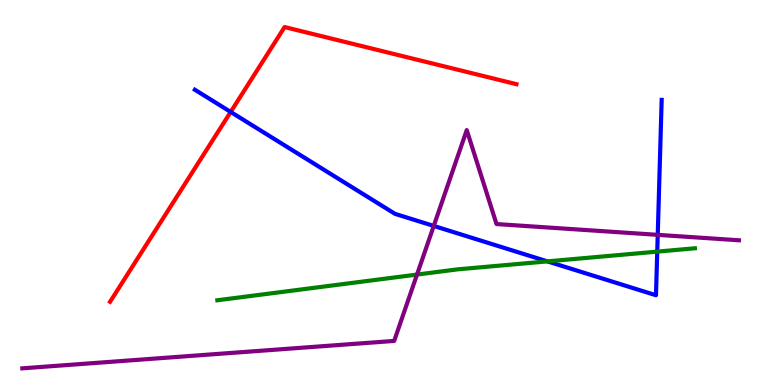[{'lines': ['blue', 'red'], 'intersections': [{'x': 2.98, 'y': 7.09}]}, {'lines': ['green', 'red'], 'intersections': []}, {'lines': ['purple', 'red'], 'intersections': []}, {'lines': ['blue', 'green'], 'intersections': [{'x': 7.06, 'y': 3.21}, {'x': 8.48, 'y': 3.46}]}, {'lines': ['blue', 'purple'], 'intersections': [{'x': 5.6, 'y': 4.13}, {'x': 8.49, 'y': 3.9}]}, {'lines': ['green', 'purple'], 'intersections': [{'x': 5.38, 'y': 2.87}]}]